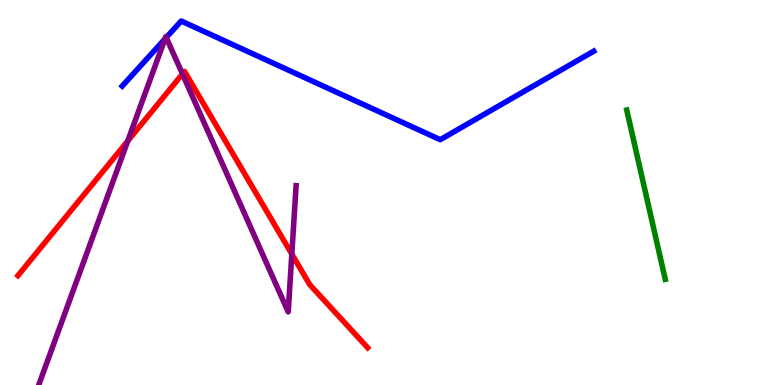[{'lines': ['blue', 'red'], 'intersections': []}, {'lines': ['green', 'red'], 'intersections': []}, {'lines': ['purple', 'red'], 'intersections': [{'x': 1.65, 'y': 6.34}, {'x': 2.35, 'y': 8.08}, {'x': 3.77, 'y': 3.4}]}, {'lines': ['blue', 'green'], 'intersections': []}, {'lines': ['blue', 'purple'], 'intersections': [{'x': 2.13, 'y': 8.99}, {'x': 2.15, 'y': 9.03}]}, {'lines': ['green', 'purple'], 'intersections': []}]